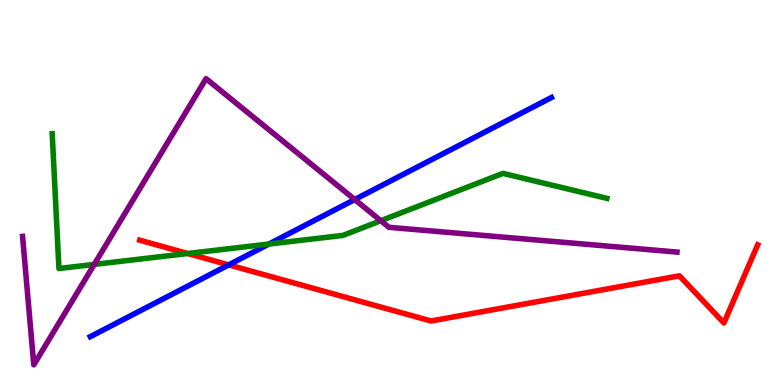[{'lines': ['blue', 'red'], 'intersections': [{'x': 2.95, 'y': 3.12}]}, {'lines': ['green', 'red'], 'intersections': [{'x': 2.42, 'y': 3.42}]}, {'lines': ['purple', 'red'], 'intersections': []}, {'lines': ['blue', 'green'], 'intersections': [{'x': 3.47, 'y': 3.66}]}, {'lines': ['blue', 'purple'], 'intersections': [{'x': 4.58, 'y': 4.82}]}, {'lines': ['green', 'purple'], 'intersections': [{'x': 1.22, 'y': 3.13}, {'x': 4.91, 'y': 4.27}]}]